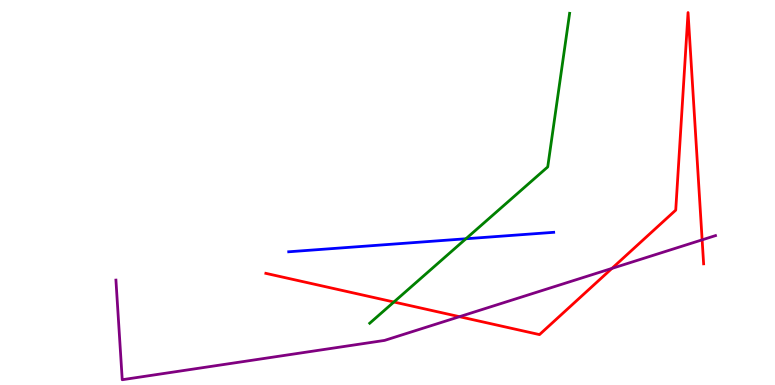[{'lines': ['blue', 'red'], 'intersections': []}, {'lines': ['green', 'red'], 'intersections': [{'x': 5.08, 'y': 2.16}]}, {'lines': ['purple', 'red'], 'intersections': [{'x': 5.93, 'y': 1.77}, {'x': 7.9, 'y': 3.03}, {'x': 9.06, 'y': 3.77}]}, {'lines': ['blue', 'green'], 'intersections': [{'x': 6.01, 'y': 3.8}]}, {'lines': ['blue', 'purple'], 'intersections': []}, {'lines': ['green', 'purple'], 'intersections': []}]